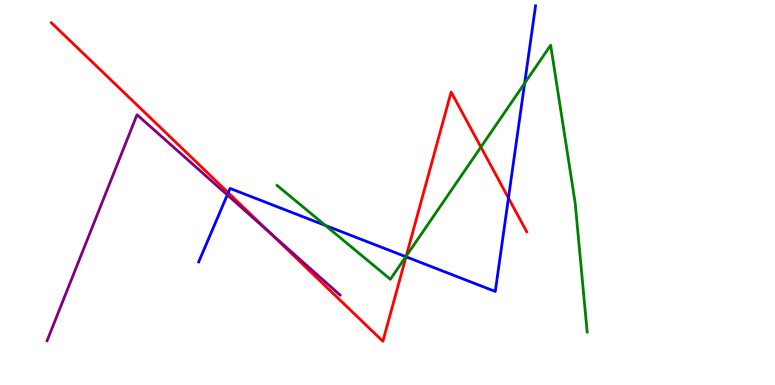[{'lines': ['blue', 'red'], 'intersections': [{'x': 2.95, 'y': 4.99}, {'x': 5.24, 'y': 3.33}, {'x': 6.56, 'y': 4.86}]}, {'lines': ['green', 'red'], 'intersections': [{'x': 5.24, 'y': 3.35}, {'x': 6.21, 'y': 6.18}]}, {'lines': ['purple', 'red'], 'intersections': [{'x': 3.49, 'y': 3.95}]}, {'lines': ['blue', 'green'], 'intersections': [{'x': 4.2, 'y': 4.14}, {'x': 5.24, 'y': 3.33}, {'x': 6.77, 'y': 7.84}]}, {'lines': ['blue', 'purple'], 'intersections': [{'x': 2.93, 'y': 4.94}]}, {'lines': ['green', 'purple'], 'intersections': []}]